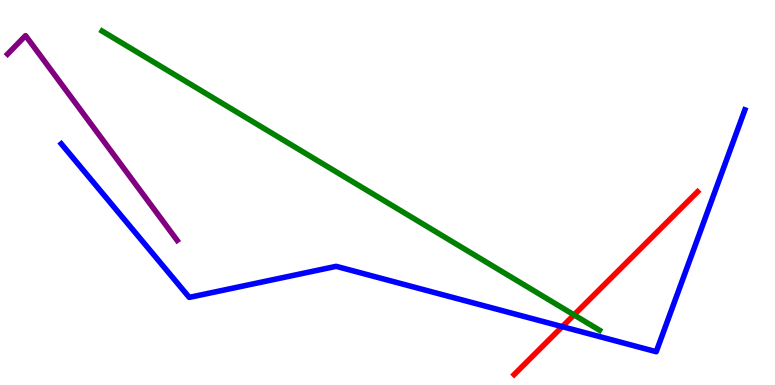[{'lines': ['blue', 'red'], 'intersections': [{'x': 7.25, 'y': 1.52}]}, {'lines': ['green', 'red'], 'intersections': [{'x': 7.41, 'y': 1.82}]}, {'lines': ['purple', 'red'], 'intersections': []}, {'lines': ['blue', 'green'], 'intersections': []}, {'lines': ['blue', 'purple'], 'intersections': []}, {'lines': ['green', 'purple'], 'intersections': []}]